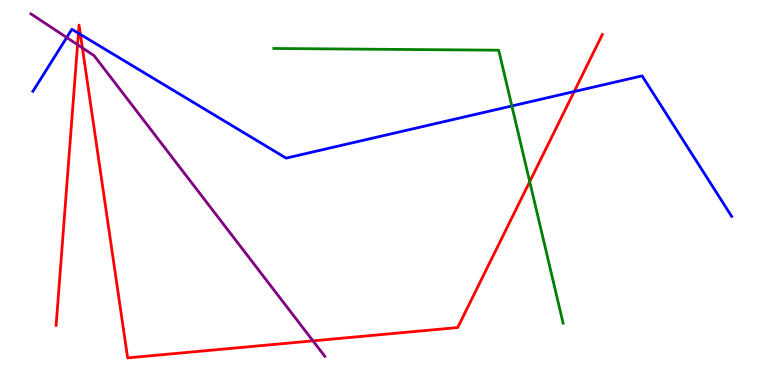[{'lines': ['blue', 'red'], 'intersections': [{'x': 1.01, 'y': 9.14}, {'x': 1.04, 'y': 9.11}, {'x': 7.41, 'y': 7.62}]}, {'lines': ['green', 'red'], 'intersections': [{'x': 6.84, 'y': 5.28}]}, {'lines': ['purple', 'red'], 'intersections': [{'x': 1.0, 'y': 8.84}, {'x': 1.06, 'y': 8.76}, {'x': 4.04, 'y': 1.15}]}, {'lines': ['blue', 'green'], 'intersections': [{'x': 6.6, 'y': 7.25}]}, {'lines': ['blue', 'purple'], 'intersections': [{'x': 0.861, 'y': 9.03}]}, {'lines': ['green', 'purple'], 'intersections': []}]